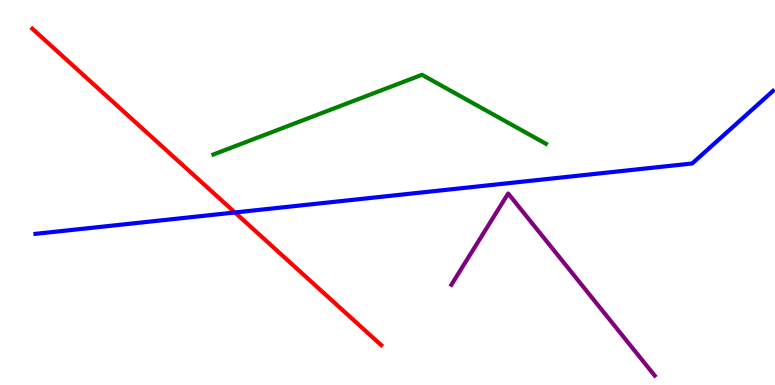[{'lines': ['blue', 'red'], 'intersections': [{'x': 3.03, 'y': 4.48}]}, {'lines': ['green', 'red'], 'intersections': []}, {'lines': ['purple', 'red'], 'intersections': []}, {'lines': ['blue', 'green'], 'intersections': []}, {'lines': ['blue', 'purple'], 'intersections': []}, {'lines': ['green', 'purple'], 'intersections': []}]